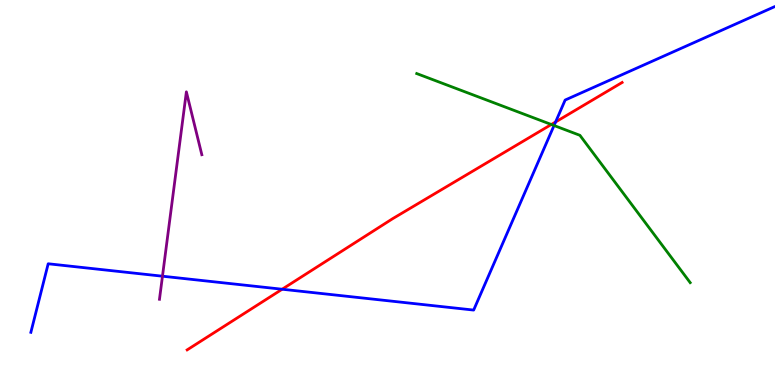[{'lines': ['blue', 'red'], 'intersections': [{'x': 3.64, 'y': 2.49}, {'x': 7.17, 'y': 6.83}]}, {'lines': ['green', 'red'], 'intersections': [{'x': 7.11, 'y': 6.77}]}, {'lines': ['purple', 'red'], 'intersections': []}, {'lines': ['blue', 'green'], 'intersections': [{'x': 7.15, 'y': 6.74}]}, {'lines': ['blue', 'purple'], 'intersections': [{'x': 2.1, 'y': 2.83}]}, {'lines': ['green', 'purple'], 'intersections': []}]